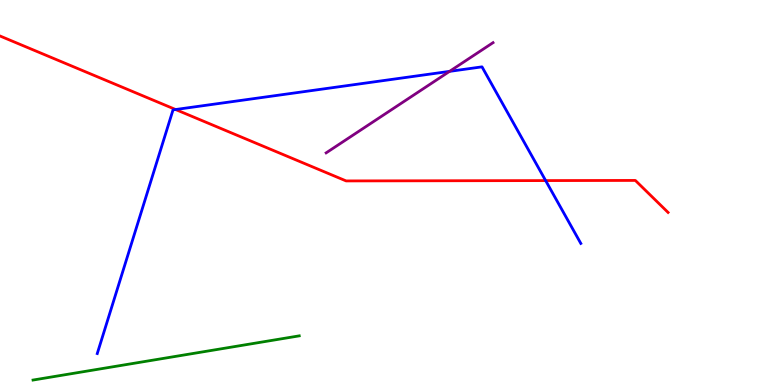[{'lines': ['blue', 'red'], 'intersections': [{'x': 2.27, 'y': 7.16}, {'x': 7.04, 'y': 5.31}]}, {'lines': ['green', 'red'], 'intersections': []}, {'lines': ['purple', 'red'], 'intersections': []}, {'lines': ['blue', 'green'], 'intersections': []}, {'lines': ['blue', 'purple'], 'intersections': [{'x': 5.8, 'y': 8.15}]}, {'lines': ['green', 'purple'], 'intersections': []}]